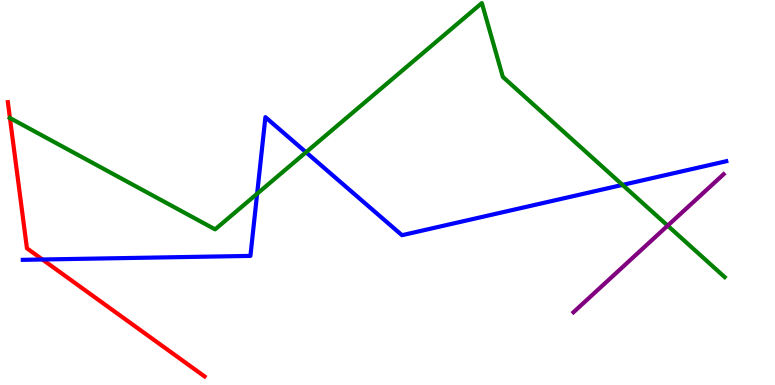[{'lines': ['blue', 'red'], 'intersections': [{'x': 0.547, 'y': 3.26}]}, {'lines': ['green', 'red'], 'intersections': [{'x': 0.128, 'y': 6.93}]}, {'lines': ['purple', 'red'], 'intersections': []}, {'lines': ['blue', 'green'], 'intersections': [{'x': 3.32, 'y': 4.97}, {'x': 3.95, 'y': 6.05}, {'x': 8.03, 'y': 5.2}]}, {'lines': ['blue', 'purple'], 'intersections': []}, {'lines': ['green', 'purple'], 'intersections': [{'x': 8.62, 'y': 4.14}]}]